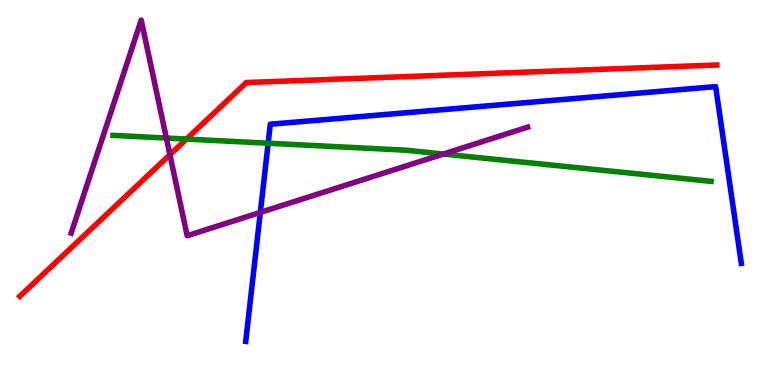[{'lines': ['blue', 'red'], 'intersections': []}, {'lines': ['green', 'red'], 'intersections': [{'x': 2.41, 'y': 6.39}]}, {'lines': ['purple', 'red'], 'intersections': [{'x': 2.19, 'y': 5.98}]}, {'lines': ['blue', 'green'], 'intersections': [{'x': 3.46, 'y': 6.28}]}, {'lines': ['blue', 'purple'], 'intersections': [{'x': 3.36, 'y': 4.48}]}, {'lines': ['green', 'purple'], 'intersections': [{'x': 2.15, 'y': 6.41}, {'x': 5.72, 'y': 6.0}]}]